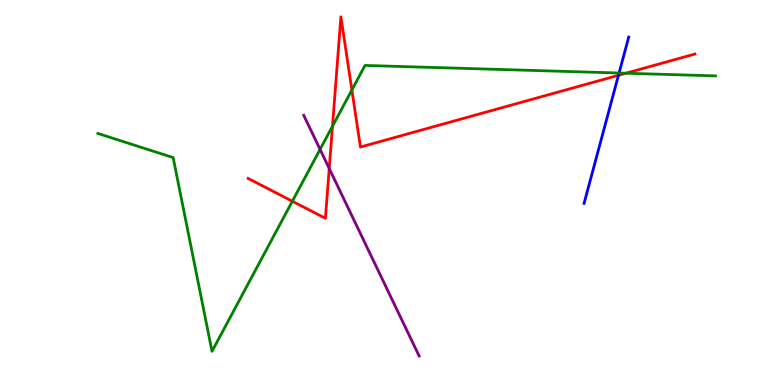[{'lines': ['blue', 'red'], 'intersections': [{'x': 7.98, 'y': 8.04}]}, {'lines': ['green', 'red'], 'intersections': [{'x': 3.77, 'y': 4.77}, {'x': 4.29, 'y': 6.72}, {'x': 4.54, 'y': 7.66}, {'x': 8.08, 'y': 8.1}]}, {'lines': ['purple', 'red'], 'intersections': [{'x': 4.25, 'y': 5.62}]}, {'lines': ['blue', 'green'], 'intersections': [{'x': 7.99, 'y': 8.1}]}, {'lines': ['blue', 'purple'], 'intersections': []}, {'lines': ['green', 'purple'], 'intersections': [{'x': 4.13, 'y': 6.12}]}]